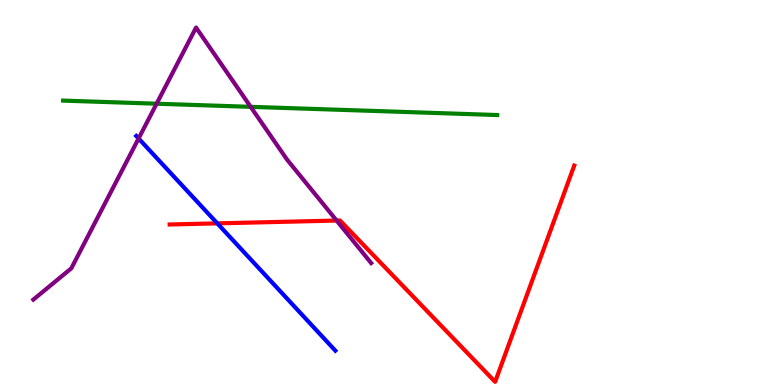[{'lines': ['blue', 'red'], 'intersections': [{'x': 2.8, 'y': 4.2}]}, {'lines': ['green', 'red'], 'intersections': []}, {'lines': ['purple', 'red'], 'intersections': [{'x': 4.34, 'y': 4.27}]}, {'lines': ['blue', 'green'], 'intersections': []}, {'lines': ['blue', 'purple'], 'intersections': [{'x': 1.79, 'y': 6.4}]}, {'lines': ['green', 'purple'], 'intersections': [{'x': 2.02, 'y': 7.31}, {'x': 3.23, 'y': 7.22}]}]